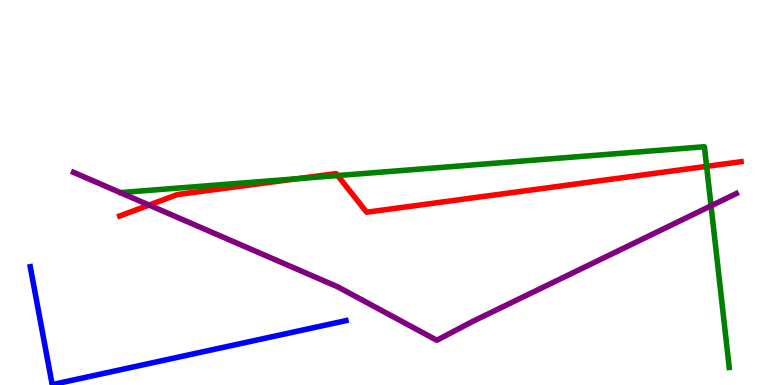[{'lines': ['blue', 'red'], 'intersections': []}, {'lines': ['green', 'red'], 'intersections': [{'x': 3.83, 'y': 5.36}, {'x': 4.36, 'y': 5.44}, {'x': 9.12, 'y': 5.68}]}, {'lines': ['purple', 'red'], 'intersections': [{'x': 1.92, 'y': 4.67}]}, {'lines': ['blue', 'green'], 'intersections': []}, {'lines': ['blue', 'purple'], 'intersections': []}, {'lines': ['green', 'purple'], 'intersections': [{'x': 9.17, 'y': 4.65}]}]